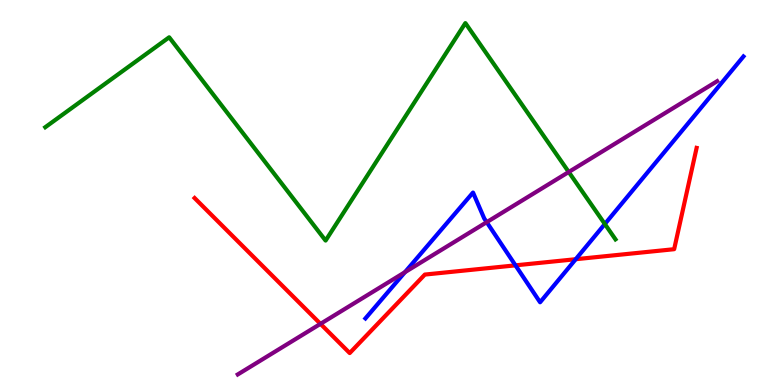[{'lines': ['blue', 'red'], 'intersections': [{'x': 6.65, 'y': 3.11}, {'x': 7.43, 'y': 3.27}]}, {'lines': ['green', 'red'], 'intersections': []}, {'lines': ['purple', 'red'], 'intersections': [{'x': 4.14, 'y': 1.59}]}, {'lines': ['blue', 'green'], 'intersections': [{'x': 7.8, 'y': 4.18}]}, {'lines': ['blue', 'purple'], 'intersections': [{'x': 5.23, 'y': 2.93}, {'x': 6.28, 'y': 4.23}]}, {'lines': ['green', 'purple'], 'intersections': [{'x': 7.34, 'y': 5.53}]}]